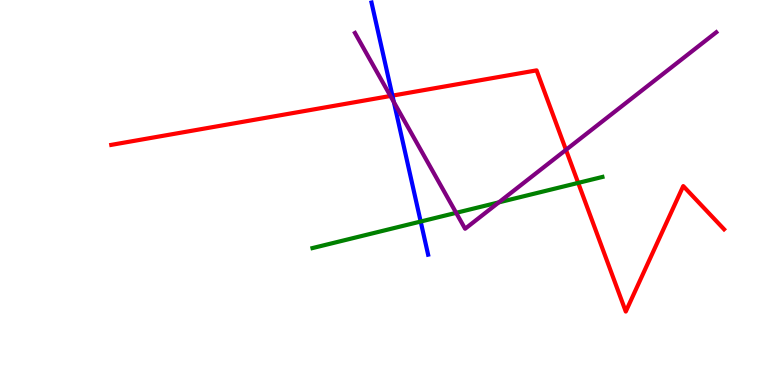[{'lines': ['blue', 'red'], 'intersections': [{'x': 5.06, 'y': 7.52}]}, {'lines': ['green', 'red'], 'intersections': [{'x': 7.46, 'y': 5.25}]}, {'lines': ['purple', 'red'], 'intersections': [{'x': 5.04, 'y': 7.51}, {'x': 7.3, 'y': 6.11}]}, {'lines': ['blue', 'green'], 'intersections': [{'x': 5.43, 'y': 4.25}]}, {'lines': ['blue', 'purple'], 'intersections': [{'x': 5.08, 'y': 7.35}]}, {'lines': ['green', 'purple'], 'intersections': [{'x': 5.89, 'y': 4.47}, {'x': 6.44, 'y': 4.74}]}]